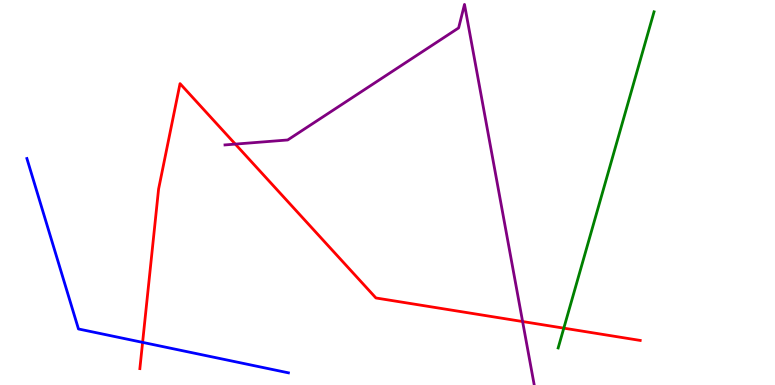[{'lines': ['blue', 'red'], 'intersections': [{'x': 1.84, 'y': 1.11}]}, {'lines': ['green', 'red'], 'intersections': [{'x': 7.27, 'y': 1.48}]}, {'lines': ['purple', 'red'], 'intersections': [{'x': 3.04, 'y': 6.26}, {'x': 6.74, 'y': 1.65}]}, {'lines': ['blue', 'green'], 'intersections': []}, {'lines': ['blue', 'purple'], 'intersections': []}, {'lines': ['green', 'purple'], 'intersections': []}]